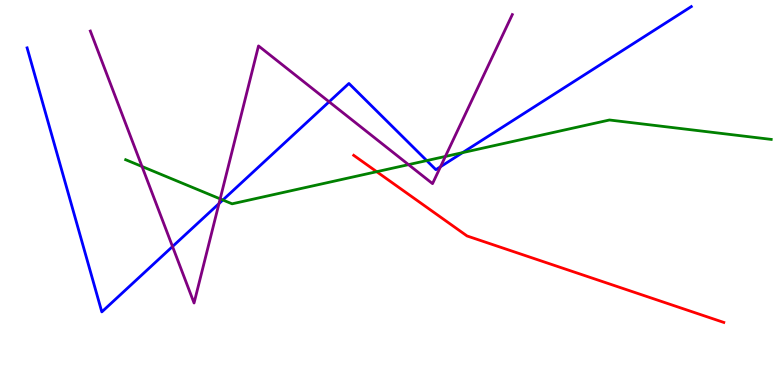[{'lines': ['blue', 'red'], 'intersections': []}, {'lines': ['green', 'red'], 'intersections': [{'x': 4.86, 'y': 5.54}]}, {'lines': ['purple', 'red'], 'intersections': []}, {'lines': ['blue', 'green'], 'intersections': [{'x': 2.88, 'y': 4.81}, {'x': 5.51, 'y': 5.83}, {'x': 5.97, 'y': 6.04}]}, {'lines': ['blue', 'purple'], 'intersections': [{'x': 2.23, 'y': 3.6}, {'x': 2.83, 'y': 4.71}, {'x': 4.25, 'y': 7.36}, {'x': 5.68, 'y': 5.67}]}, {'lines': ['green', 'purple'], 'intersections': [{'x': 1.83, 'y': 5.68}, {'x': 2.84, 'y': 4.83}, {'x': 5.27, 'y': 5.72}, {'x': 5.75, 'y': 5.94}]}]